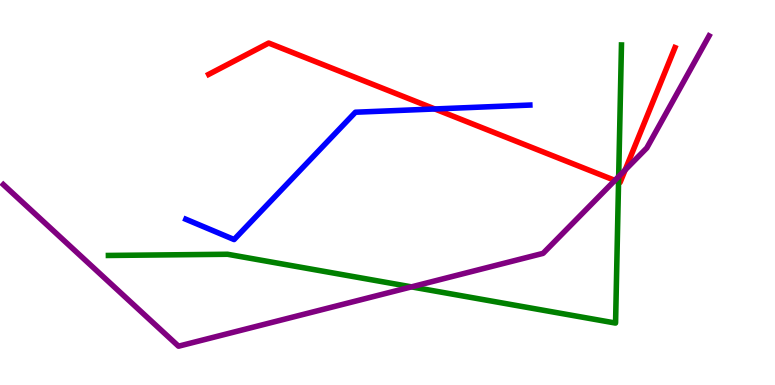[{'lines': ['blue', 'red'], 'intersections': [{'x': 5.61, 'y': 7.17}]}, {'lines': ['green', 'red'], 'intersections': [{'x': 7.98, 'y': 5.28}]}, {'lines': ['purple', 'red'], 'intersections': [{'x': 7.93, 'y': 5.31}, {'x': 8.07, 'y': 5.59}]}, {'lines': ['blue', 'green'], 'intersections': []}, {'lines': ['blue', 'purple'], 'intersections': []}, {'lines': ['green', 'purple'], 'intersections': [{'x': 5.31, 'y': 2.55}, {'x': 7.98, 'y': 5.41}]}]